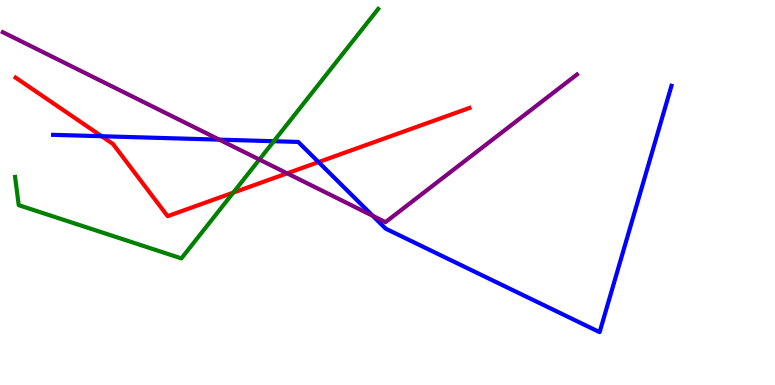[{'lines': ['blue', 'red'], 'intersections': [{'x': 1.31, 'y': 6.46}, {'x': 4.11, 'y': 5.79}]}, {'lines': ['green', 'red'], 'intersections': [{'x': 3.01, 'y': 5.0}]}, {'lines': ['purple', 'red'], 'intersections': [{'x': 3.7, 'y': 5.5}]}, {'lines': ['blue', 'green'], 'intersections': [{'x': 3.53, 'y': 6.33}]}, {'lines': ['blue', 'purple'], 'intersections': [{'x': 2.83, 'y': 6.37}, {'x': 4.81, 'y': 4.39}]}, {'lines': ['green', 'purple'], 'intersections': [{'x': 3.35, 'y': 5.86}]}]